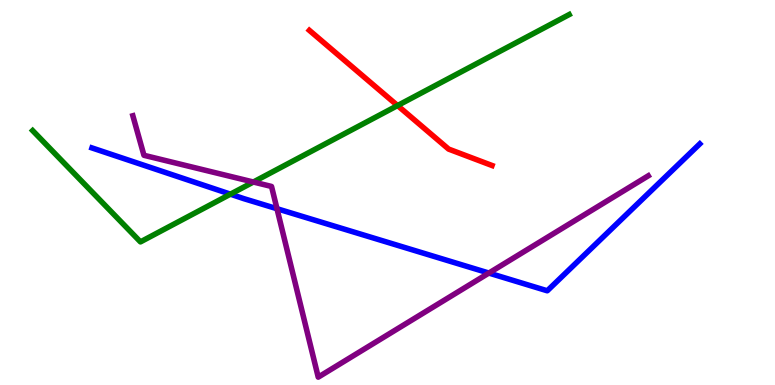[{'lines': ['blue', 'red'], 'intersections': []}, {'lines': ['green', 'red'], 'intersections': [{'x': 5.13, 'y': 7.26}]}, {'lines': ['purple', 'red'], 'intersections': []}, {'lines': ['blue', 'green'], 'intersections': [{'x': 2.97, 'y': 4.96}]}, {'lines': ['blue', 'purple'], 'intersections': [{'x': 3.57, 'y': 4.58}, {'x': 6.31, 'y': 2.91}]}, {'lines': ['green', 'purple'], 'intersections': [{'x': 3.27, 'y': 5.27}]}]